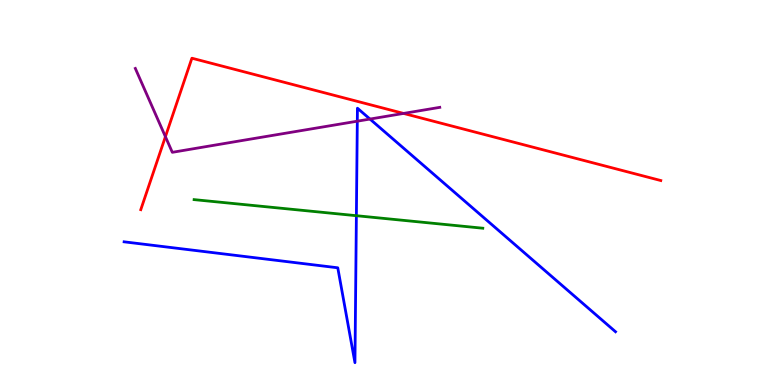[{'lines': ['blue', 'red'], 'intersections': []}, {'lines': ['green', 'red'], 'intersections': []}, {'lines': ['purple', 'red'], 'intersections': [{'x': 2.13, 'y': 6.45}, {'x': 5.21, 'y': 7.05}]}, {'lines': ['blue', 'green'], 'intersections': [{'x': 4.6, 'y': 4.4}]}, {'lines': ['blue', 'purple'], 'intersections': [{'x': 4.61, 'y': 6.85}, {'x': 4.77, 'y': 6.91}]}, {'lines': ['green', 'purple'], 'intersections': []}]